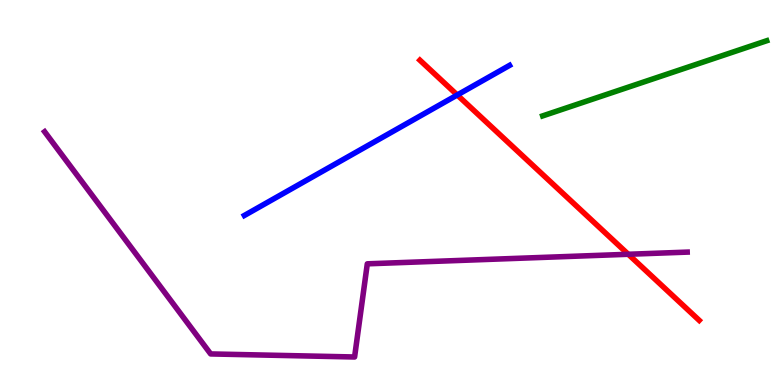[{'lines': ['blue', 'red'], 'intersections': [{'x': 5.9, 'y': 7.53}]}, {'lines': ['green', 'red'], 'intersections': []}, {'lines': ['purple', 'red'], 'intersections': [{'x': 8.11, 'y': 3.4}]}, {'lines': ['blue', 'green'], 'intersections': []}, {'lines': ['blue', 'purple'], 'intersections': []}, {'lines': ['green', 'purple'], 'intersections': []}]